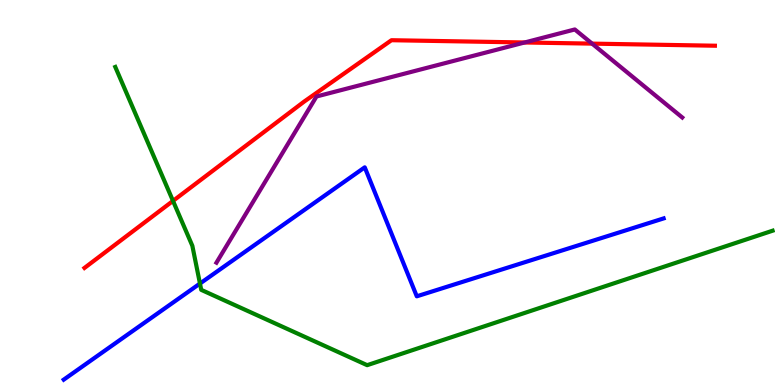[{'lines': ['blue', 'red'], 'intersections': []}, {'lines': ['green', 'red'], 'intersections': [{'x': 2.23, 'y': 4.78}]}, {'lines': ['purple', 'red'], 'intersections': [{'x': 6.77, 'y': 8.9}, {'x': 7.64, 'y': 8.87}]}, {'lines': ['blue', 'green'], 'intersections': [{'x': 2.58, 'y': 2.63}]}, {'lines': ['blue', 'purple'], 'intersections': []}, {'lines': ['green', 'purple'], 'intersections': []}]